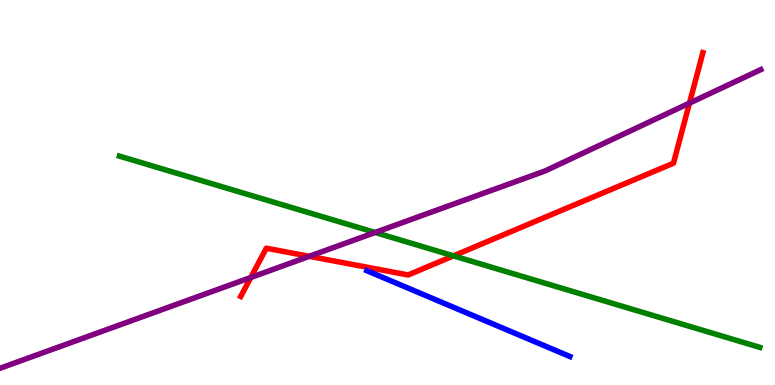[{'lines': ['blue', 'red'], 'intersections': []}, {'lines': ['green', 'red'], 'intersections': [{'x': 5.85, 'y': 3.35}]}, {'lines': ['purple', 'red'], 'intersections': [{'x': 3.24, 'y': 2.79}, {'x': 3.99, 'y': 3.34}, {'x': 8.9, 'y': 7.32}]}, {'lines': ['blue', 'green'], 'intersections': []}, {'lines': ['blue', 'purple'], 'intersections': []}, {'lines': ['green', 'purple'], 'intersections': [{'x': 4.84, 'y': 3.96}]}]